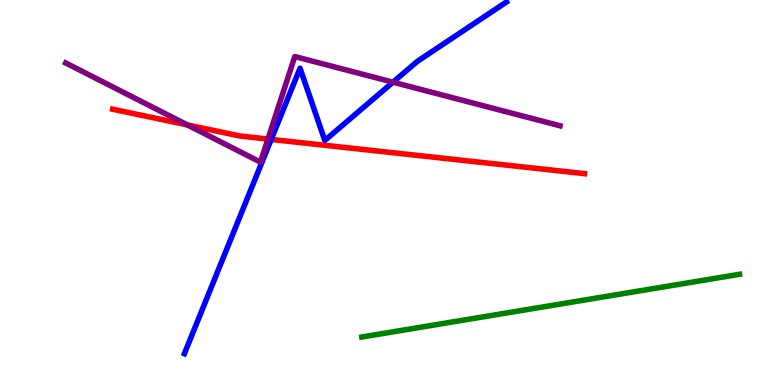[{'lines': ['blue', 'red'], 'intersections': [{'x': 3.5, 'y': 6.38}]}, {'lines': ['green', 'red'], 'intersections': []}, {'lines': ['purple', 'red'], 'intersections': [{'x': 2.42, 'y': 6.75}, {'x': 3.46, 'y': 6.39}]}, {'lines': ['blue', 'green'], 'intersections': []}, {'lines': ['blue', 'purple'], 'intersections': [{'x': 5.07, 'y': 7.87}]}, {'lines': ['green', 'purple'], 'intersections': []}]